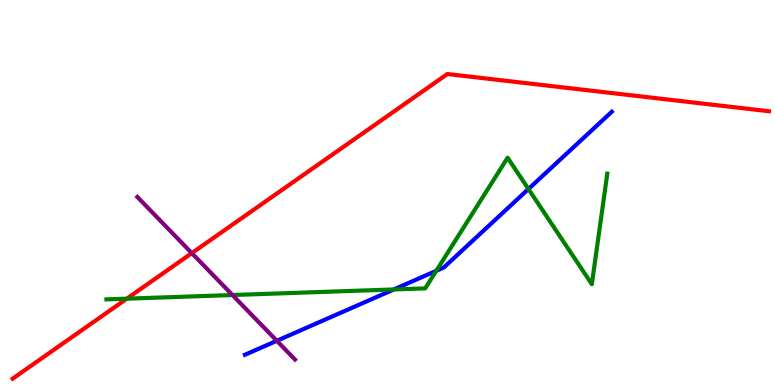[{'lines': ['blue', 'red'], 'intersections': []}, {'lines': ['green', 'red'], 'intersections': [{'x': 1.64, 'y': 2.24}]}, {'lines': ['purple', 'red'], 'intersections': [{'x': 2.48, 'y': 3.43}]}, {'lines': ['blue', 'green'], 'intersections': [{'x': 5.08, 'y': 2.48}, {'x': 5.63, 'y': 2.97}, {'x': 6.82, 'y': 5.09}]}, {'lines': ['blue', 'purple'], 'intersections': [{'x': 3.57, 'y': 1.15}]}, {'lines': ['green', 'purple'], 'intersections': [{'x': 3.0, 'y': 2.34}]}]